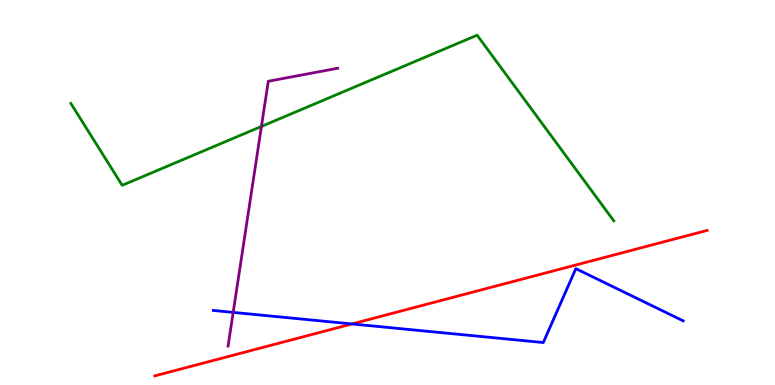[{'lines': ['blue', 'red'], 'intersections': [{'x': 4.54, 'y': 1.59}]}, {'lines': ['green', 'red'], 'intersections': []}, {'lines': ['purple', 'red'], 'intersections': []}, {'lines': ['blue', 'green'], 'intersections': []}, {'lines': ['blue', 'purple'], 'intersections': [{'x': 3.01, 'y': 1.89}]}, {'lines': ['green', 'purple'], 'intersections': [{'x': 3.37, 'y': 6.72}]}]